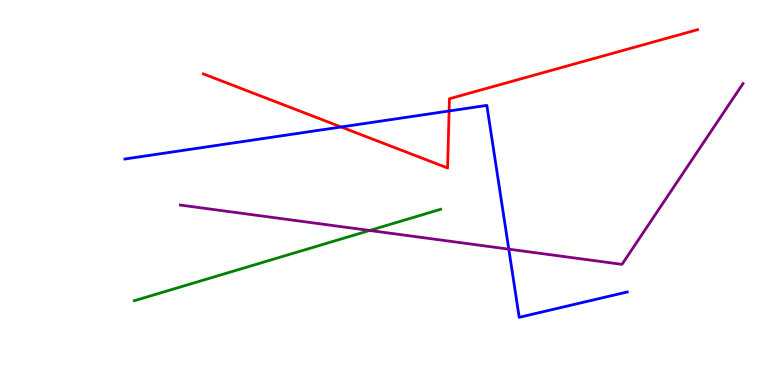[{'lines': ['blue', 'red'], 'intersections': [{'x': 4.4, 'y': 6.7}, {'x': 5.79, 'y': 7.12}]}, {'lines': ['green', 'red'], 'intersections': []}, {'lines': ['purple', 'red'], 'intersections': []}, {'lines': ['blue', 'green'], 'intersections': []}, {'lines': ['blue', 'purple'], 'intersections': [{'x': 6.57, 'y': 3.53}]}, {'lines': ['green', 'purple'], 'intersections': [{'x': 4.77, 'y': 4.01}]}]